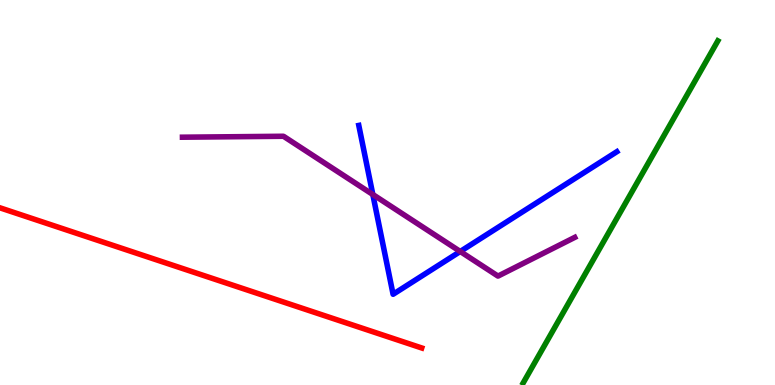[{'lines': ['blue', 'red'], 'intersections': []}, {'lines': ['green', 'red'], 'intersections': []}, {'lines': ['purple', 'red'], 'intersections': []}, {'lines': ['blue', 'green'], 'intersections': []}, {'lines': ['blue', 'purple'], 'intersections': [{'x': 4.81, 'y': 4.95}, {'x': 5.94, 'y': 3.47}]}, {'lines': ['green', 'purple'], 'intersections': []}]